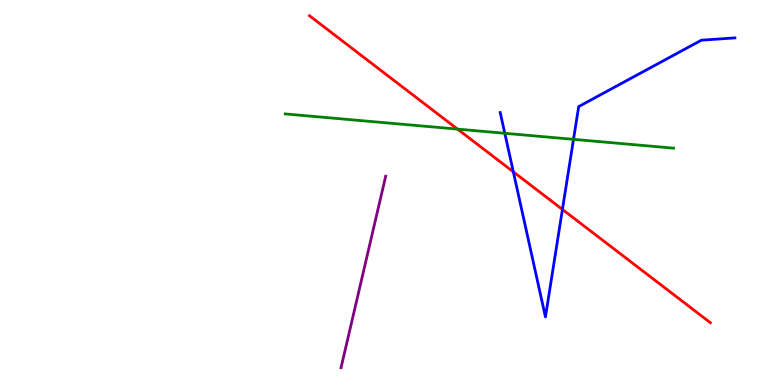[{'lines': ['blue', 'red'], 'intersections': [{'x': 6.62, 'y': 5.54}, {'x': 7.26, 'y': 4.56}]}, {'lines': ['green', 'red'], 'intersections': [{'x': 5.9, 'y': 6.65}]}, {'lines': ['purple', 'red'], 'intersections': []}, {'lines': ['blue', 'green'], 'intersections': [{'x': 6.51, 'y': 6.54}, {'x': 7.4, 'y': 6.38}]}, {'lines': ['blue', 'purple'], 'intersections': []}, {'lines': ['green', 'purple'], 'intersections': []}]